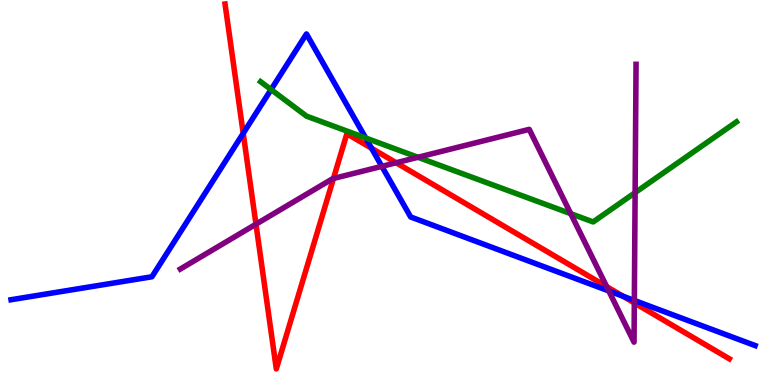[{'lines': ['blue', 'red'], 'intersections': [{'x': 3.14, 'y': 6.54}, {'x': 4.79, 'y': 6.15}, {'x': 8.04, 'y': 2.31}]}, {'lines': ['green', 'red'], 'intersections': []}, {'lines': ['purple', 'red'], 'intersections': [{'x': 3.3, 'y': 4.18}, {'x': 4.3, 'y': 5.36}, {'x': 5.11, 'y': 5.77}, {'x': 7.83, 'y': 2.56}, {'x': 8.18, 'y': 2.13}]}, {'lines': ['blue', 'green'], 'intersections': [{'x': 3.5, 'y': 7.67}, {'x': 4.72, 'y': 6.42}]}, {'lines': ['blue', 'purple'], 'intersections': [{'x': 4.93, 'y': 5.68}, {'x': 7.86, 'y': 2.44}, {'x': 8.19, 'y': 2.2}]}, {'lines': ['green', 'purple'], 'intersections': [{'x': 5.39, 'y': 5.91}, {'x': 7.36, 'y': 4.45}, {'x': 8.2, 'y': 5.0}]}]